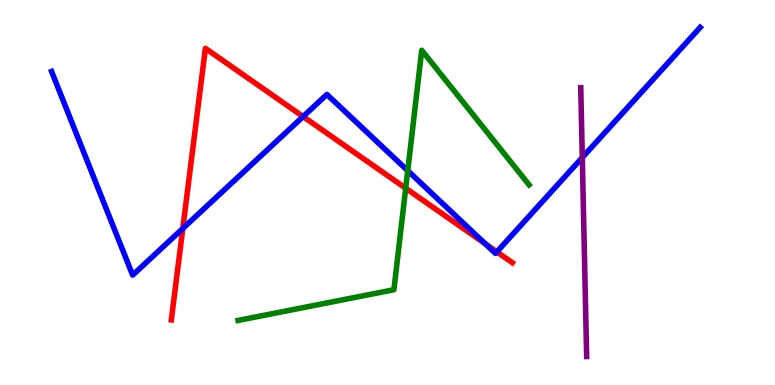[{'lines': ['blue', 'red'], 'intersections': [{'x': 2.36, 'y': 4.06}, {'x': 3.91, 'y': 6.97}, {'x': 6.26, 'y': 3.67}, {'x': 6.41, 'y': 3.46}]}, {'lines': ['green', 'red'], 'intersections': [{'x': 5.23, 'y': 5.11}]}, {'lines': ['purple', 'red'], 'intersections': []}, {'lines': ['blue', 'green'], 'intersections': [{'x': 5.26, 'y': 5.57}]}, {'lines': ['blue', 'purple'], 'intersections': [{'x': 7.51, 'y': 5.91}]}, {'lines': ['green', 'purple'], 'intersections': []}]